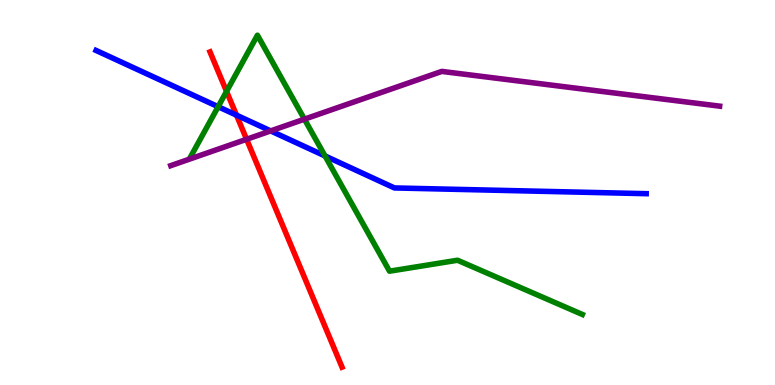[{'lines': ['blue', 'red'], 'intersections': [{'x': 3.05, 'y': 7.01}]}, {'lines': ['green', 'red'], 'intersections': [{'x': 2.92, 'y': 7.63}]}, {'lines': ['purple', 'red'], 'intersections': [{'x': 3.18, 'y': 6.38}]}, {'lines': ['blue', 'green'], 'intersections': [{'x': 2.81, 'y': 7.23}, {'x': 4.19, 'y': 5.95}]}, {'lines': ['blue', 'purple'], 'intersections': [{'x': 3.49, 'y': 6.6}]}, {'lines': ['green', 'purple'], 'intersections': [{'x': 3.93, 'y': 6.9}]}]